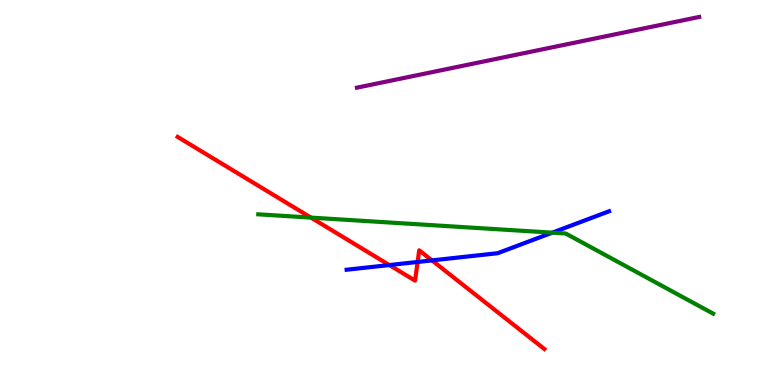[{'lines': ['blue', 'red'], 'intersections': [{'x': 5.02, 'y': 3.12}, {'x': 5.39, 'y': 3.2}, {'x': 5.57, 'y': 3.24}]}, {'lines': ['green', 'red'], 'intersections': [{'x': 4.01, 'y': 4.35}]}, {'lines': ['purple', 'red'], 'intersections': []}, {'lines': ['blue', 'green'], 'intersections': [{'x': 7.13, 'y': 3.96}]}, {'lines': ['blue', 'purple'], 'intersections': []}, {'lines': ['green', 'purple'], 'intersections': []}]